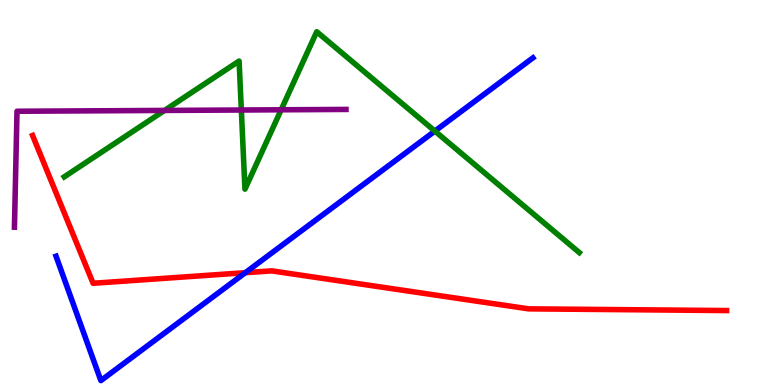[{'lines': ['blue', 'red'], 'intersections': [{'x': 3.17, 'y': 2.92}]}, {'lines': ['green', 'red'], 'intersections': []}, {'lines': ['purple', 'red'], 'intersections': []}, {'lines': ['blue', 'green'], 'intersections': [{'x': 5.61, 'y': 6.59}]}, {'lines': ['blue', 'purple'], 'intersections': []}, {'lines': ['green', 'purple'], 'intersections': [{'x': 2.12, 'y': 7.13}, {'x': 3.11, 'y': 7.14}, {'x': 3.63, 'y': 7.15}]}]